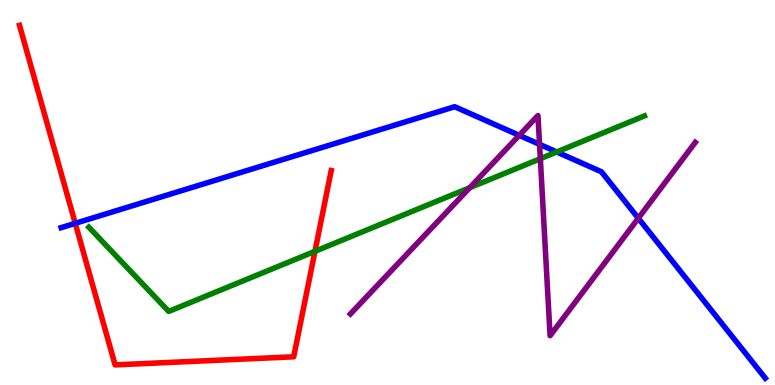[{'lines': ['blue', 'red'], 'intersections': [{'x': 0.971, 'y': 4.2}]}, {'lines': ['green', 'red'], 'intersections': [{'x': 4.06, 'y': 3.47}]}, {'lines': ['purple', 'red'], 'intersections': []}, {'lines': ['blue', 'green'], 'intersections': [{'x': 7.18, 'y': 6.05}]}, {'lines': ['blue', 'purple'], 'intersections': [{'x': 6.7, 'y': 6.48}, {'x': 6.96, 'y': 6.25}, {'x': 8.24, 'y': 4.33}]}, {'lines': ['green', 'purple'], 'intersections': [{'x': 6.06, 'y': 5.12}, {'x': 6.97, 'y': 5.88}]}]